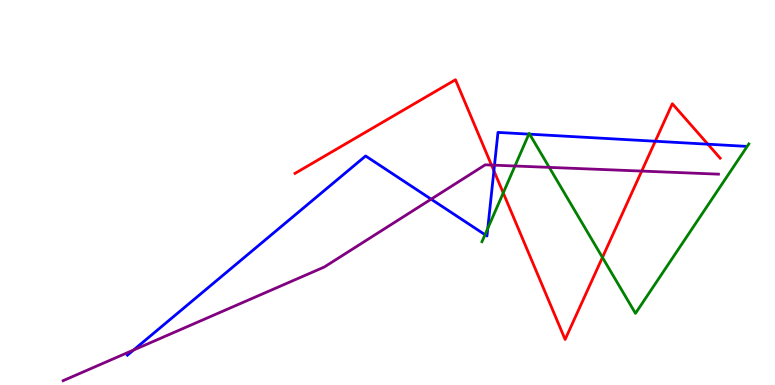[{'lines': ['blue', 'red'], 'intersections': [{'x': 6.37, 'y': 5.56}, {'x': 8.46, 'y': 6.33}, {'x': 9.13, 'y': 6.25}]}, {'lines': ['green', 'red'], 'intersections': [{'x': 6.49, 'y': 4.99}, {'x': 7.77, 'y': 3.31}]}, {'lines': ['purple', 'red'], 'intersections': [{'x': 6.34, 'y': 5.71}, {'x': 8.28, 'y': 5.56}]}, {'lines': ['blue', 'green'], 'intersections': [{'x': 6.26, 'y': 3.9}, {'x': 6.29, 'y': 4.07}, {'x': 6.82, 'y': 6.52}, {'x': 6.83, 'y': 6.51}]}, {'lines': ['blue', 'purple'], 'intersections': [{'x': 1.72, 'y': 0.909}, {'x': 5.56, 'y': 4.83}, {'x': 6.38, 'y': 5.71}]}, {'lines': ['green', 'purple'], 'intersections': [{'x': 6.64, 'y': 5.69}, {'x': 7.09, 'y': 5.65}]}]